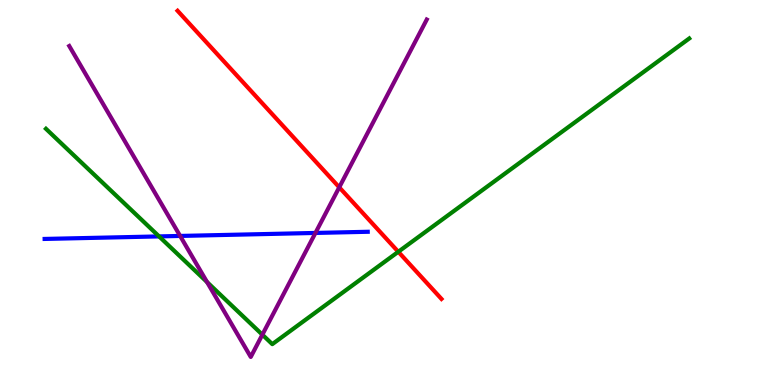[{'lines': ['blue', 'red'], 'intersections': []}, {'lines': ['green', 'red'], 'intersections': [{'x': 5.14, 'y': 3.46}]}, {'lines': ['purple', 'red'], 'intersections': [{'x': 4.38, 'y': 5.13}]}, {'lines': ['blue', 'green'], 'intersections': [{'x': 2.05, 'y': 3.86}]}, {'lines': ['blue', 'purple'], 'intersections': [{'x': 2.32, 'y': 3.87}, {'x': 4.07, 'y': 3.95}]}, {'lines': ['green', 'purple'], 'intersections': [{'x': 2.67, 'y': 2.67}, {'x': 3.39, 'y': 1.31}]}]